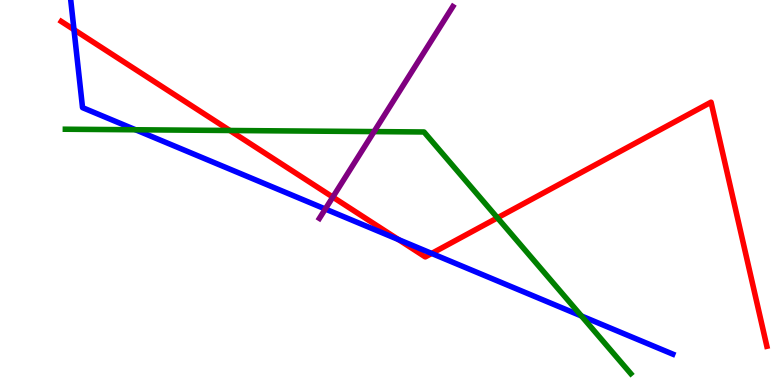[{'lines': ['blue', 'red'], 'intersections': [{'x': 0.955, 'y': 9.23}, {'x': 5.14, 'y': 3.78}, {'x': 5.57, 'y': 3.42}]}, {'lines': ['green', 'red'], 'intersections': [{'x': 2.97, 'y': 6.61}, {'x': 6.42, 'y': 4.34}]}, {'lines': ['purple', 'red'], 'intersections': [{'x': 4.29, 'y': 4.88}]}, {'lines': ['blue', 'green'], 'intersections': [{'x': 1.75, 'y': 6.63}, {'x': 7.5, 'y': 1.79}]}, {'lines': ['blue', 'purple'], 'intersections': [{'x': 4.2, 'y': 4.57}]}, {'lines': ['green', 'purple'], 'intersections': [{'x': 4.83, 'y': 6.58}]}]